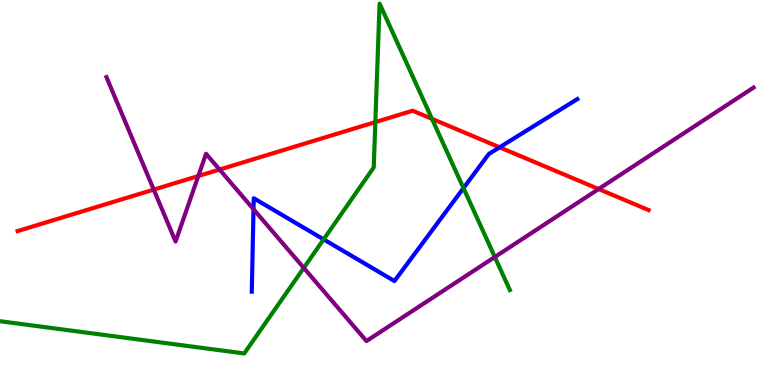[{'lines': ['blue', 'red'], 'intersections': [{'x': 6.45, 'y': 6.17}]}, {'lines': ['green', 'red'], 'intersections': [{'x': 4.84, 'y': 6.83}, {'x': 5.57, 'y': 6.91}]}, {'lines': ['purple', 'red'], 'intersections': [{'x': 1.98, 'y': 5.08}, {'x': 2.56, 'y': 5.43}, {'x': 2.83, 'y': 5.6}, {'x': 7.72, 'y': 5.09}]}, {'lines': ['blue', 'green'], 'intersections': [{'x': 4.18, 'y': 3.78}, {'x': 5.98, 'y': 5.11}]}, {'lines': ['blue', 'purple'], 'intersections': [{'x': 3.27, 'y': 4.57}]}, {'lines': ['green', 'purple'], 'intersections': [{'x': 3.92, 'y': 3.04}, {'x': 6.38, 'y': 3.32}]}]